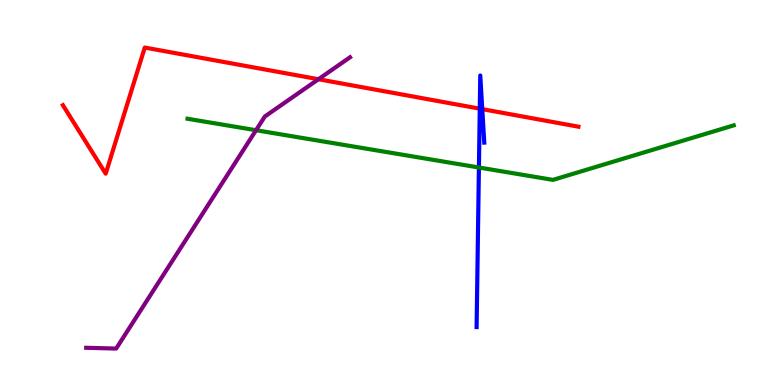[{'lines': ['blue', 'red'], 'intersections': [{'x': 6.19, 'y': 7.18}, {'x': 6.22, 'y': 7.17}]}, {'lines': ['green', 'red'], 'intersections': []}, {'lines': ['purple', 'red'], 'intersections': [{'x': 4.11, 'y': 7.94}]}, {'lines': ['blue', 'green'], 'intersections': [{'x': 6.18, 'y': 5.65}]}, {'lines': ['blue', 'purple'], 'intersections': []}, {'lines': ['green', 'purple'], 'intersections': [{'x': 3.3, 'y': 6.62}]}]